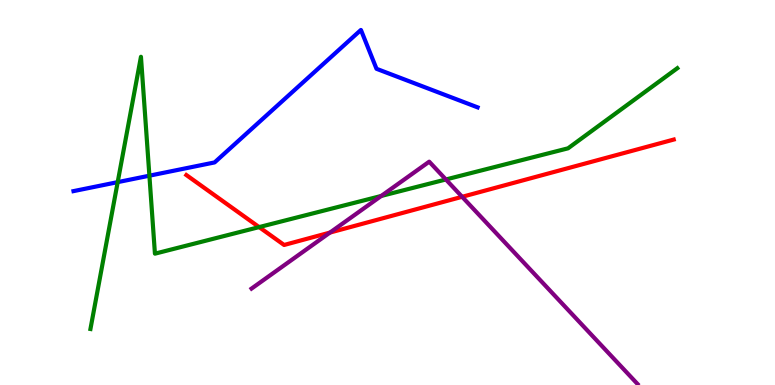[{'lines': ['blue', 'red'], 'intersections': []}, {'lines': ['green', 'red'], 'intersections': [{'x': 3.34, 'y': 4.1}]}, {'lines': ['purple', 'red'], 'intersections': [{'x': 4.26, 'y': 3.96}, {'x': 5.96, 'y': 4.89}]}, {'lines': ['blue', 'green'], 'intersections': [{'x': 1.52, 'y': 5.27}, {'x': 1.93, 'y': 5.44}]}, {'lines': ['blue', 'purple'], 'intersections': []}, {'lines': ['green', 'purple'], 'intersections': [{'x': 4.92, 'y': 4.91}, {'x': 5.75, 'y': 5.34}]}]